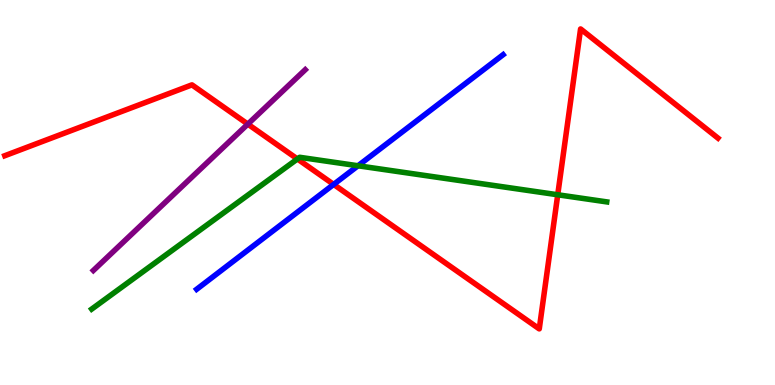[{'lines': ['blue', 'red'], 'intersections': [{'x': 4.31, 'y': 5.21}]}, {'lines': ['green', 'red'], 'intersections': [{'x': 3.84, 'y': 5.87}, {'x': 7.2, 'y': 4.94}]}, {'lines': ['purple', 'red'], 'intersections': [{'x': 3.2, 'y': 6.78}]}, {'lines': ['blue', 'green'], 'intersections': [{'x': 4.62, 'y': 5.69}]}, {'lines': ['blue', 'purple'], 'intersections': []}, {'lines': ['green', 'purple'], 'intersections': []}]